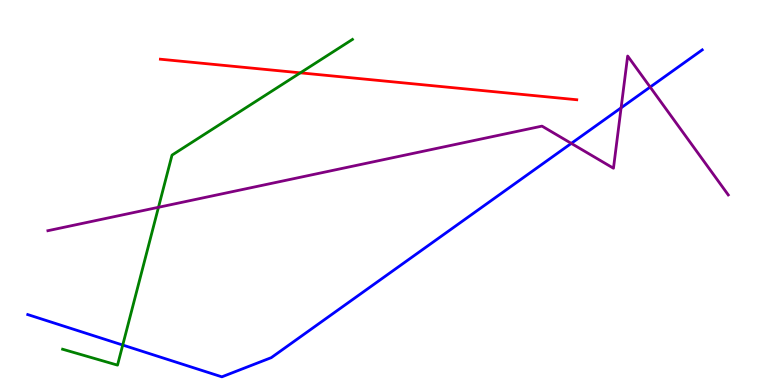[{'lines': ['blue', 'red'], 'intersections': []}, {'lines': ['green', 'red'], 'intersections': [{'x': 3.88, 'y': 8.11}]}, {'lines': ['purple', 'red'], 'intersections': []}, {'lines': ['blue', 'green'], 'intersections': [{'x': 1.58, 'y': 1.04}]}, {'lines': ['blue', 'purple'], 'intersections': [{'x': 7.37, 'y': 6.28}, {'x': 8.01, 'y': 7.2}, {'x': 8.39, 'y': 7.74}]}, {'lines': ['green', 'purple'], 'intersections': [{'x': 2.04, 'y': 4.62}]}]